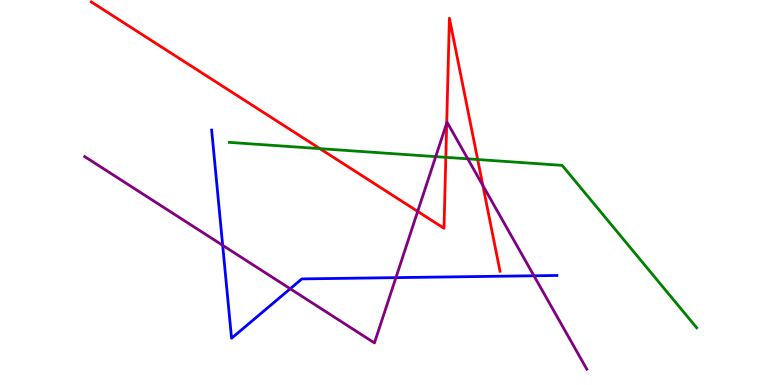[{'lines': ['blue', 'red'], 'intersections': []}, {'lines': ['green', 'red'], 'intersections': [{'x': 4.13, 'y': 6.14}, {'x': 5.75, 'y': 5.91}, {'x': 6.16, 'y': 5.86}]}, {'lines': ['purple', 'red'], 'intersections': [{'x': 5.39, 'y': 4.51}, {'x': 5.76, 'y': 6.8}, {'x': 6.23, 'y': 5.18}]}, {'lines': ['blue', 'green'], 'intersections': []}, {'lines': ['blue', 'purple'], 'intersections': [{'x': 2.87, 'y': 3.63}, {'x': 3.74, 'y': 2.5}, {'x': 5.11, 'y': 2.79}, {'x': 6.89, 'y': 2.84}]}, {'lines': ['green', 'purple'], 'intersections': [{'x': 5.62, 'y': 5.93}, {'x': 6.04, 'y': 5.87}]}]